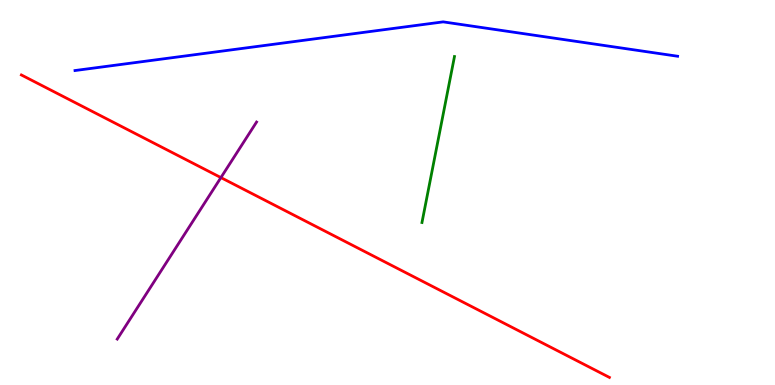[{'lines': ['blue', 'red'], 'intersections': []}, {'lines': ['green', 'red'], 'intersections': []}, {'lines': ['purple', 'red'], 'intersections': [{'x': 2.85, 'y': 5.39}]}, {'lines': ['blue', 'green'], 'intersections': []}, {'lines': ['blue', 'purple'], 'intersections': []}, {'lines': ['green', 'purple'], 'intersections': []}]